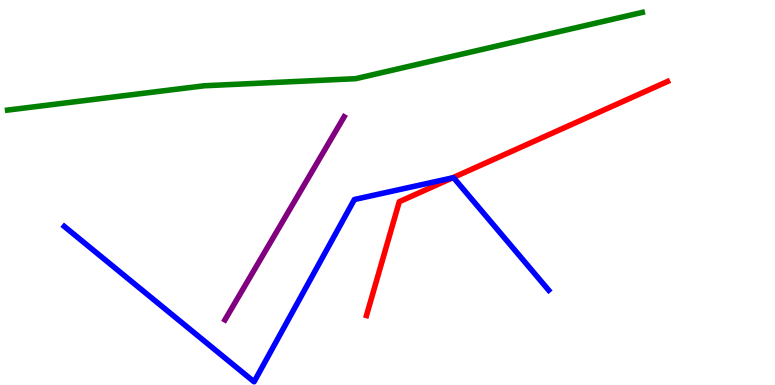[{'lines': ['blue', 'red'], 'intersections': [{'x': 5.84, 'y': 5.38}]}, {'lines': ['green', 'red'], 'intersections': []}, {'lines': ['purple', 'red'], 'intersections': []}, {'lines': ['blue', 'green'], 'intersections': []}, {'lines': ['blue', 'purple'], 'intersections': []}, {'lines': ['green', 'purple'], 'intersections': []}]